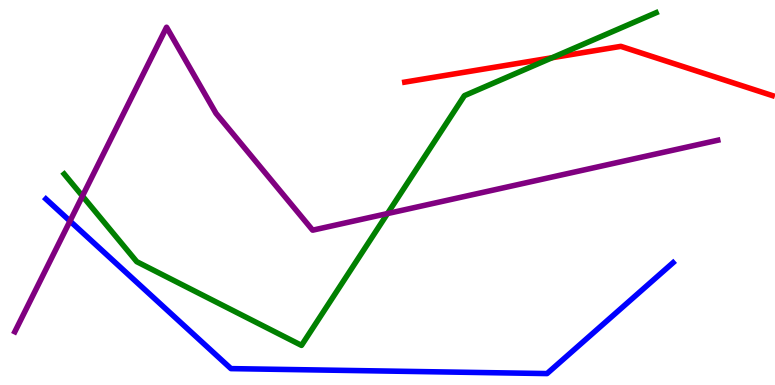[{'lines': ['blue', 'red'], 'intersections': []}, {'lines': ['green', 'red'], 'intersections': [{'x': 7.12, 'y': 8.5}]}, {'lines': ['purple', 'red'], 'intersections': []}, {'lines': ['blue', 'green'], 'intersections': []}, {'lines': ['blue', 'purple'], 'intersections': [{'x': 0.903, 'y': 4.26}]}, {'lines': ['green', 'purple'], 'intersections': [{'x': 1.06, 'y': 4.91}, {'x': 5.0, 'y': 4.45}]}]